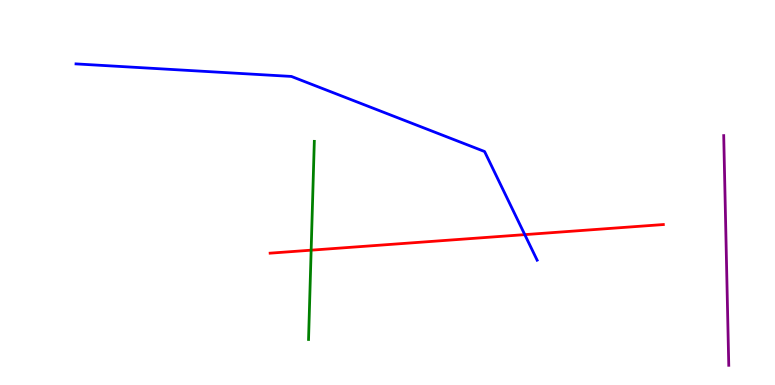[{'lines': ['blue', 'red'], 'intersections': [{'x': 6.77, 'y': 3.91}]}, {'lines': ['green', 'red'], 'intersections': [{'x': 4.01, 'y': 3.5}]}, {'lines': ['purple', 'red'], 'intersections': []}, {'lines': ['blue', 'green'], 'intersections': []}, {'lines': ['blue', 'purple'], 'intersections': []}, {'lines': ['green', 'purple'], 'intersections': []}]